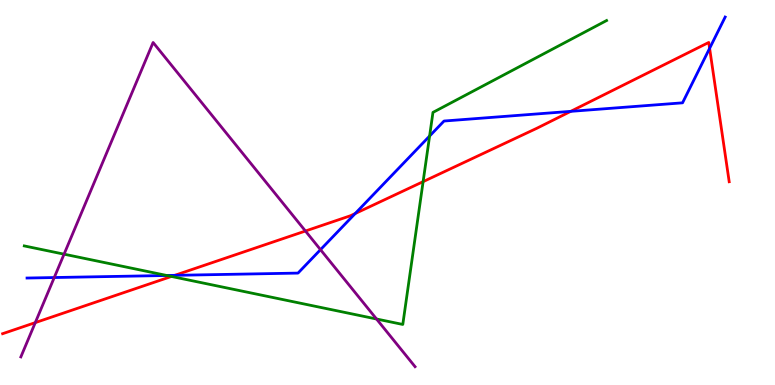[{'lines': ['blue', 'red'], 'intersections': [{'x': 2.25, 'y': 2.85}, {'x': 4.58, 'y': 4.45}, {'x': 7.36, 'y': 7.11}, {'x': 9.16, 'y': 8.74}]}, {'lines': ['green', 'red'], 'intersections': [{'x': 2.21, 'y': 2.82}, {'x': 5.46, 'y': 5.28}]}, {'lines': ['purple', 'red'], 'intersections': [{'x': 0.455, 'y': 1.62}, {'x': 3.94, 'y': 4.0}]}, {'lines': ['blue', 'green'], 'intersections': [{'x': 2.15, 'y': 2.84}, {'x': 5.54, 'y': 6.47}]}, {'lines': ['blue', 'purple'], 'intersections': [{'x': 0.7, 'y': 2.79}, {'x': 4.14, 'y': 3.52}]}, {'lines': ['green', 'purple'], 'intersections': [{'x': 0.827, 'y': 3.4}, {'x': 4.86, 'y': 1.71}]}]